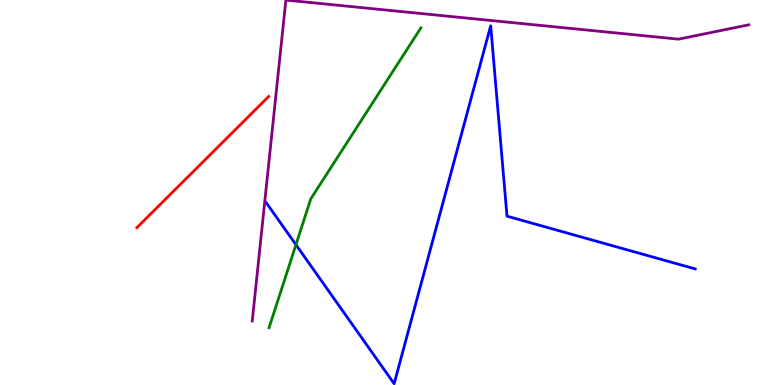[{'lines': ['blue', 'red'], 'intersections': []}, {'lines': ['green', 'red'], 'intersections': []}, {'lines': ['purple', 'red'], 'intersections': []}, {'lines': ['blue', 'green'], 'intersections': [{'x': 3.82, 'y': 3.64}]}, {'lines': ['blue', 'purple'], 'intersections': []}, {'lines': ['green', 'purple'], 'intersections': []}]